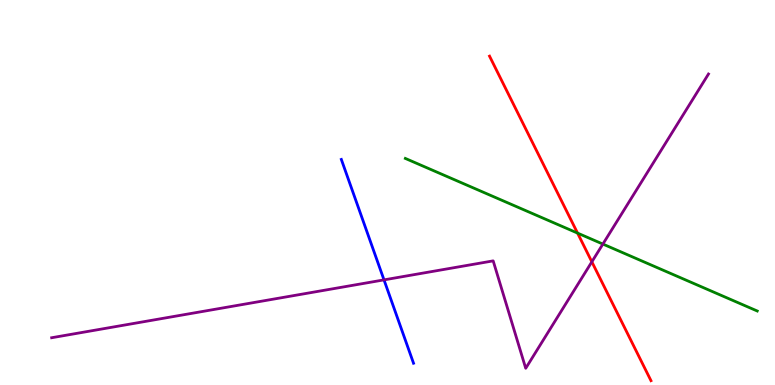[{'lines': ['blue', 'red'], 'intersections': []}, {'lines': ['green', 'red'], 'intersections': [{'x': 7.45, 'y': 3.95}]}, {'lines': ['purple', 'red'], 'intersections': [{'x': 7.64, 'y': 3.2}]}, {'lines': ['blue', 'green'], 'intersections': []}, {'lines': ['blue', 'purple'], 'intersections': [{'x': 4.95, 'y': 2.73}]}, {'lines': ['green', 'purple'], 'intersections': [{'x': 7.78, 'y': 3.66}]}]